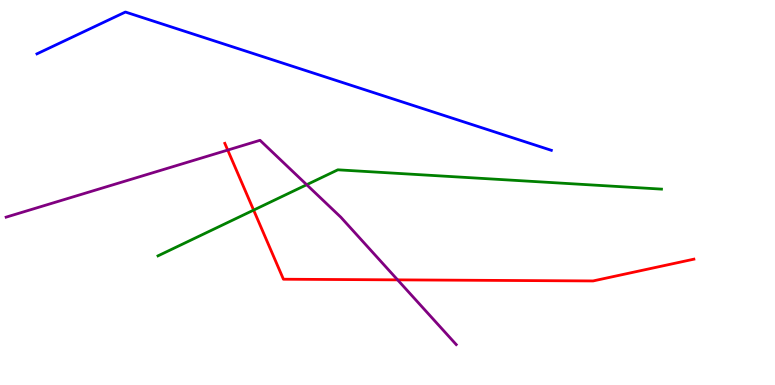[{'lines': ['blue', 'red'], 'intersections': []}, {'lines': ['green', 'red'], 'intersections': [{'x': 3.27, 'y': 4.54}]}, {'lines': ['purple', 'red'], 'intersections': [{'x': 2.94, 'y': 6.1}, {'x': 5.13, 'y': 2.73}]}, {'lines': ['blue', 'green'], 'intersections': []}, {'lines': ['blue', 'purple'], 'intersections': []}, {'lines': ['green', 'purple'], 'intersections': [{'x': 3.96, 'y': 5.2}]}]